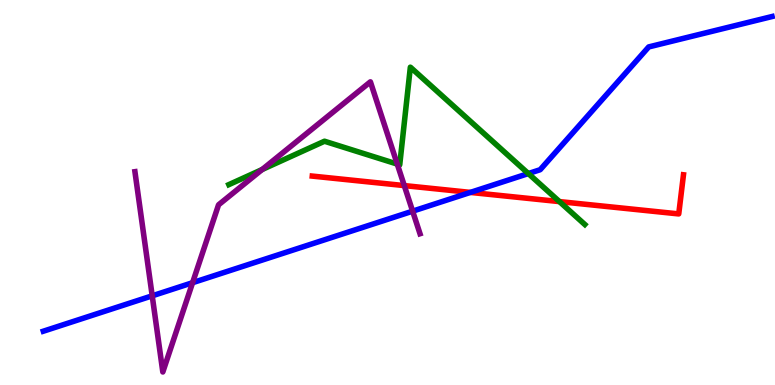[{'lines': ['blue', 'red'], 'intersections': [{'x': 6.07, 'y': 5.0}]}, {'lines': ['green', 'red'], 'intersections': [{'x': 7.22, 'y': 4.76}]}, {'lines': ['purple', 'red'], 'intersections': [{'x': 5.22, 'y': 5.18}]}, {'lines': ['blue', 'green'], 'intersections': [{'x': 6.82, 'y': 5.49}]}, {'lines': ['blue', 'purple'], 'intersections': [{'x': 1.96, 'y': 2.32}, {'x': 2.49, 'y': 2.66}, {'x': 5.32, 'y': 4.52}]}, {'lines': ['green', 'purple'], 'intersections': [{'x': 3.38, 'y': 5.6}, {'x': 5.13, 'y': 5.74}]}]